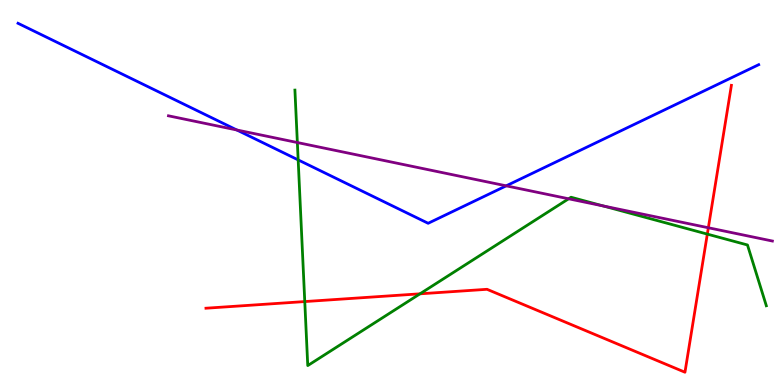[{'lines': ['blue', 'red'], 'intersections': []}, {'lines': ['green', 'red'], 'intersections': [{'x': 3.93, 'y': 2.17}, {'x': 5.42, 'y': 2.37}, {'x': 9.13, 'y': 3.92}]}, {'lines': ['purple', 'red'], 'intersections': [{'x': 9.14, 'y': 4.08}]}, {'lines': ['blue', 'green'], 'intersections': [{'x': 3.85, 'y': 5.85}]}, {'lines': ['blue', 'purple'], 'intersections': [{'x': 3.06, 'y': 6.62}, {'x': 6.53, 'y': 5.17}]}, {'lines': ['green', 'purple'], 'intersections': [{'x': 3.84, 'y': 6.3}, {'x': 7.34, 'y': 4.84}, {'x': 7.79, 'y': 4.65}]}]